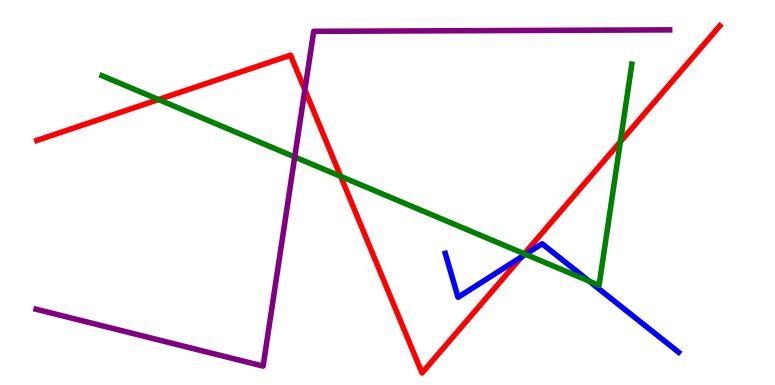[{'lines': ['blue', 'red'], 'intersections': [{'x': 6.73, 'y': 3.33}]}, {'lines': ['green', 'red'], 'intersections': [{'x': 2.05, 'y': 7.41}, {'x': 4.4, 'y': 5.42}, {'x': 6.76, 'y': 3.41}, {'x': 8.0, 'y': 6.32}]}, {'lines': ['purple', 'red'], 'intersections': [{'x': 3.93, 'y': 7.67}]}, {'lines': ['blue', 'green'], 'intersections': [{'x': 6.78, 'y': 3.39}, {'x': 7.6, 'y': 2.7}]}, {'lines': ['blue', 'purple'], 'intersections': []}, {'lines': ['green', 'purple'], 'intersections': [{'x': 3.8, 'y': 5.92}]}]